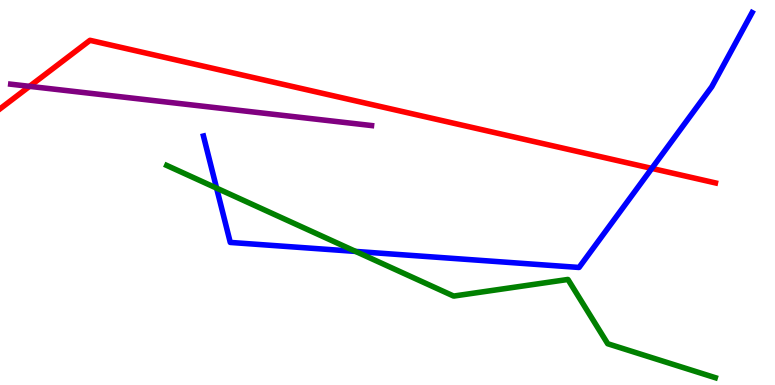[{'lines': ['blue', 'red'], 'intersections': [{'x': 8.41, 'y': 5.63}]}, {'lines': ['green', 'red'], 'intersections': []}, {'lines': ['purple', 'red'], 'intersections': [{'x': 0.381, 'y': 7.76}]}, {'lines': ['blue', 'green'], 'intersections': [{'x': 2.79, 'y': 5.11}, {'x': 4.59, 'y': 3.47}]}, {'lines': ['blue', 'purple'], 'intersections': []}, {'lines': ['green', 'purple'], 'intersections': []}]